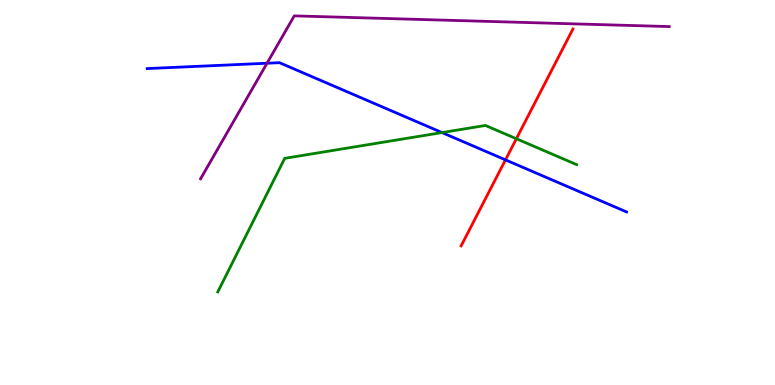[{'lines': ['blue', 'red'], 'intersections': [{'x': 6.52, 'y': 5.85}]}, {'lines': ['green', 'red'], 'intersections': [{'x': 6.66, 'y': 6.4}]}, {'lines': ['purple', 'red'], 'intersections': []}, {'lines': ['blue', 'green'], 'intersections': [{'x': 5.7, 'y': 6.56}]}, {'lines': ['blue', 'purple'], 'intersections': [{'x': 3.45, 'y': 8.36}]}, {'lines': ['green', 'purple'], 'intersections': []}]